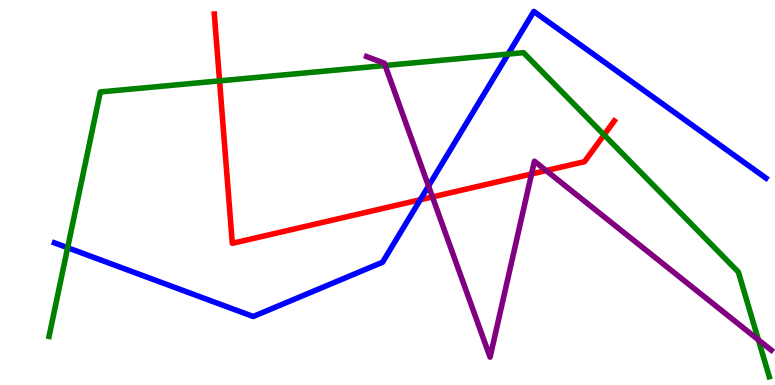[{'lines': ['blue', 'red'], 'intersections': [{'x': 5.42, 'y': 4.81}]}, {'lines': ['green', 'red'], 'intersections': [{'x': 2.83, 'y': 7.9}, {'x': 7.79, 'y': 6.5}]}, {'lines': ['purple', 'red'], 'intersections': [{'x': 5.58, 'y': 4.88}, {'x': 6.86, 'y': 5.48}, {'x': 7.05, 'y': 5.57}]}, {'lines': ['blue', 'green'], 'intersections': [{'x': 0.873, 'y': 3.57}, {'x': 6.56, 'y': 8.6}]}, {'lines': ['blue', 'purple'], 'intersections': [{'x': 5.53, 'y': 5.17}]}, {'lines': ['green', 'purple'], 'intersections': [{'x': 4.97, 'y': 8.3}, {'x': 9.79, 'y': 1.17}]}]